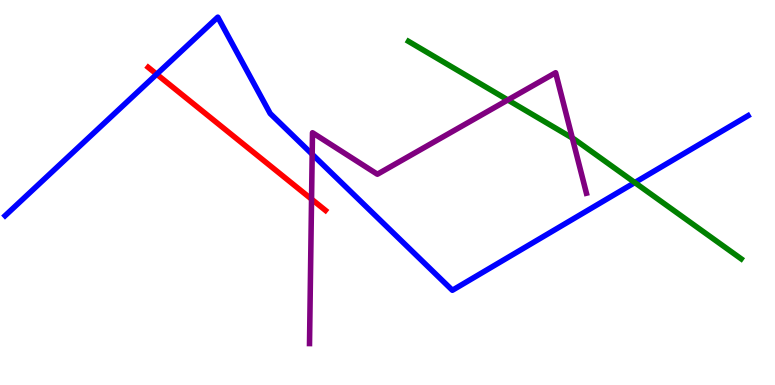[{'lines': ['blue', 'red'], 'intersections': [{'x': 2.02, 'y': 8.07}]}, {'lines': ['green', 'red'], 'intersections': []}, {'lines': ['purple', 'red'], 'intersections': [{'x': 4.02, 'y': 4.83}]}, {'lines': ['blue', 'green'], 'intersections': [{'x': 8.19, 'y': 5.26}]}, {'lines': ['blue', 'purple'], 'intersections': [{'x': 4.03, 'y': 5.99}]}, {'lines': ['green', 'purple'], 'intersections': [{'x': 6.55, 'y': 7.4}, {'x': 7.38, 'y': 6.42}]}]